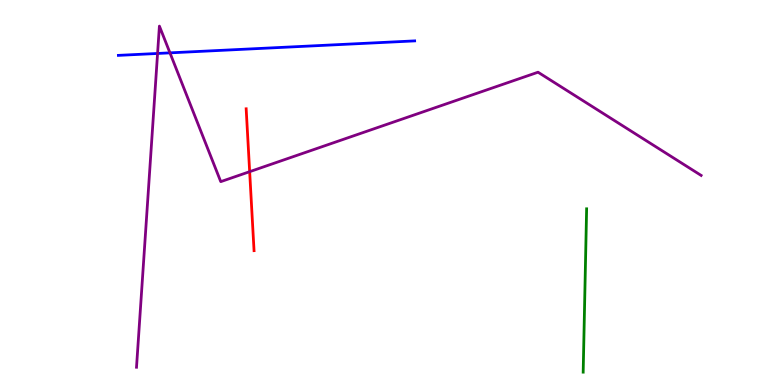[{'lines': ['blue', 'red'], 'intersections': []}, {'lines': ['green', 'red'], 'intersections': []}, {'lines': ['purple', 'red'], 'intersections': [{'x': 3.22, 'y': 5.54}]}, {'lines': ['blue', 'green'], 'intersections': []}, {'lines': ['blue', 'purple'], 'intersections': [{'x': 2.03, 'y': 8.61}, {'x': 2.19, 'y': 8.63}]}, {'lines': ['green', 'purple'], 'intersections': []}]